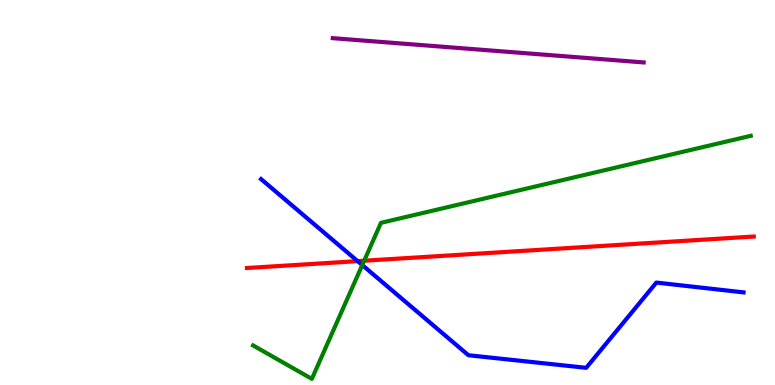[{'lines': ['blue', 'red'], 'intersections': [{'x': 4.61, 'y': 3.22}]}, {'lines': ['green', 'red'], 'intersections': [{'x': 4.7, 'y': 3.23}]}, {'lines': ['purple', 'red'], 'intersections': []}, {'lines': ['blue', 'green'], 'intersections': [{'x': 4.67, 'y': 3.12}]}, {'lines': ['blue', 'purple'], 'intersections': []}, {'lines': ['green', 'purple'], 'intersections': []}]